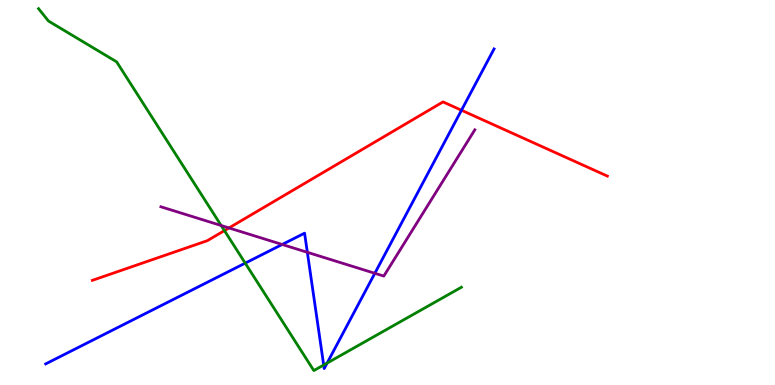[{'lines': ['blue', 'red'], 'intersections': [{'x': 5.95, 'y': 7.14}]}, {'lines': ['green', 'red'], 'intersections': [{'x': 2.9, 'y': 4.01}]}, {'lines': ['purple', 'red'], 'intersections': [{'x': 2.95, 'y': 4.08}]}, {'lines': ['blue', 'green'], 'intersections': [{'x': 3.16, 'y': 3.17}, {'x': 4.18, 'y': 0.519}, {'x': 4.22, 'y': 0.569}]}, {'lines': ['blue', 'purple'], 'intersections': [{'x': 3.64, 'y': 3.65}, {'x': 3.97, 'y': 3.45}, {'x': 4.84, 'y': 2.9}]}, {'lines': ['green', 'purple'], 'intersections': [{'x': 2.85, 'y': 4.14}]}]